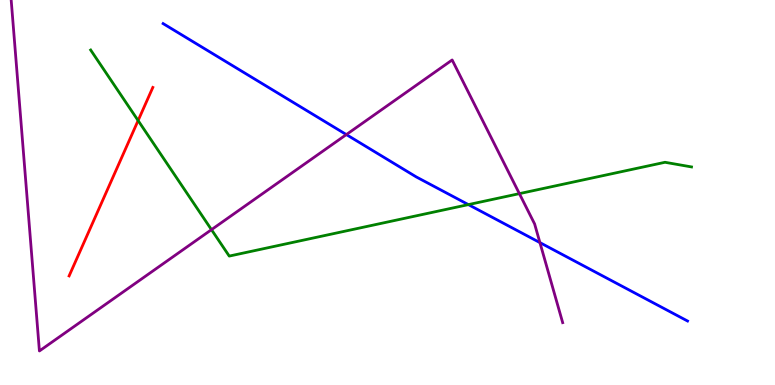[{'lines': ['blue', 'red'], 'intersections': []}, {'lines': ['green', 'red'], 'intersections': [{'x': 1.78, 'y': 6.87}]}, {'lines': ['purple', 'red'], 'intersections': []}, {'lines': ['blue', 'green'], 'intersections': [{'x': 6.04, 'y': 4.69}]}, {'lines': ['blue', 'purple'], 'intersections': [{'x': 4.47, 'y': 6.5}, {'x': 6.97, 'y': 3.7}]}, {'lines': ['green', 'purple'], 'intersections': [{'x': 2.73, 'y': 4.03}, {'x': 6.7, 'y': 4.97}]}]